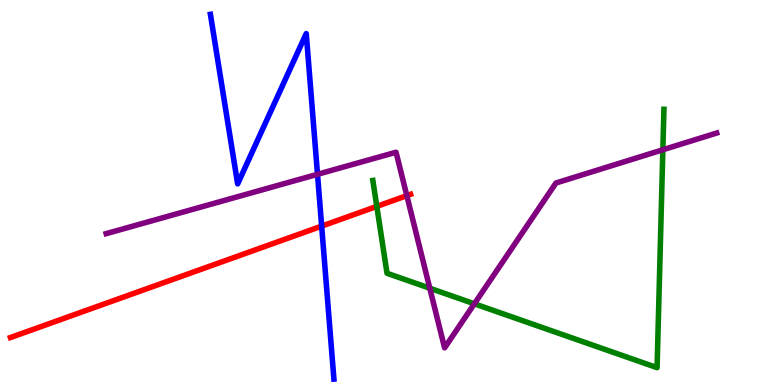[{'lines': ['blue', 'red'], 'intersections': [{'x': 4.15, 'y': 4.13}]}, {'lines': ['green', 'red'], 'intersections': [{'x': 4.86, 'y': 4.64}]}, {'lines': ['purple', 'red'], 'intersections': [{'x': 5.25, 'y': 4.92}]}, {'lines': ['blue', 'green'], 'intersections': []}, {'lines': ['blue', 'purple'], 'intersections': [{'x': 4.1, 'y': 5.47}]}, {'lines': ['green', 'purple'], 'intersections': [{'x': 5.55, 'y': 2.51}, {'x': 6.12, 'y': 2.11}, {'x': 8.55, 'y': 6.11}]}]